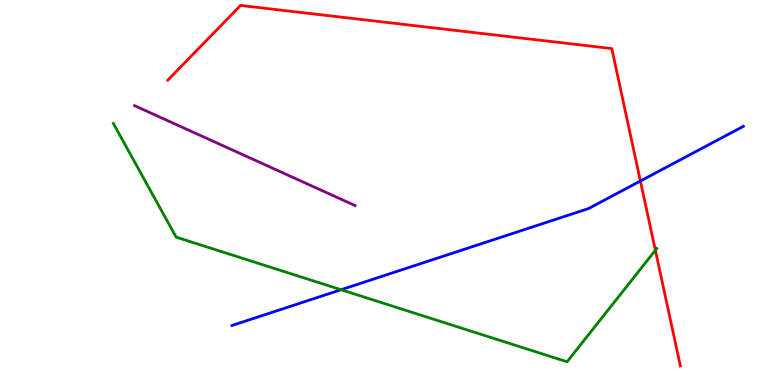[{'lines': ['blue', 'red'], 'intersections': [{'x': 8.26, 'y': 5.3}]}, {'lines': ['green', 'red'], 'intersections': [{'x': 8.46, 'y': 3.5}]}, {'lines': ['purple', 'red'], 'intersections': []}, {'lines': ['blue', 'green'], 'intersections': [{'x': 4.4, 'y': 2.47}]}, {'lines': ['blue', 'purple'], 'intersections': []}, {'lines': ['green', 'purple'], 'intersections': []}]